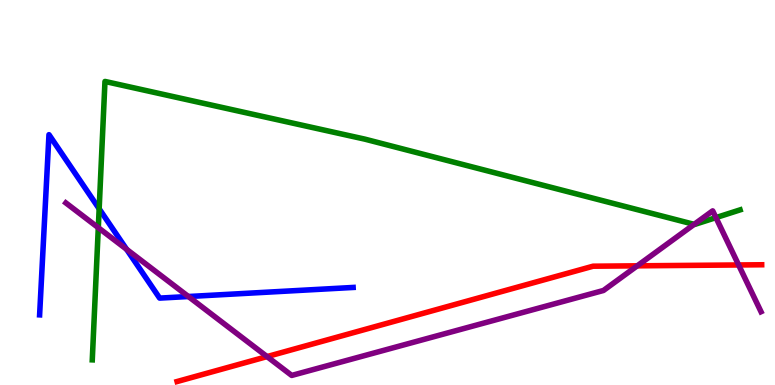[{'lines': ['blue', 'red'], 'intersections': []}, {'lines': ['green', 'red'], 'intersections': []}, {'lines': ['purple', 'red'], 'intersections': [{'x': 3.45, 'y': 0.738}, {'x': 8.22, 'y': 3.1}, {'x': 9.53, 'y': 3.12}]}, {'lines': ['blue', 'green'], 'intersections': [{'x': 1.28, 'y': 4.58}]}, {'lines': ['blue', 'purple'], 'intersections': [{'x': 1.63, 'y': 3.52}, {'x': 2.43, 'y': 2.3}]}, {'lines': ['green', 'purple'], 'intersections': [{'x': 1.27, 'y': 4.09}, {'x': 8.96, 'y': 4.17}, {'x': 9.24, 'y': 4.35}]}]